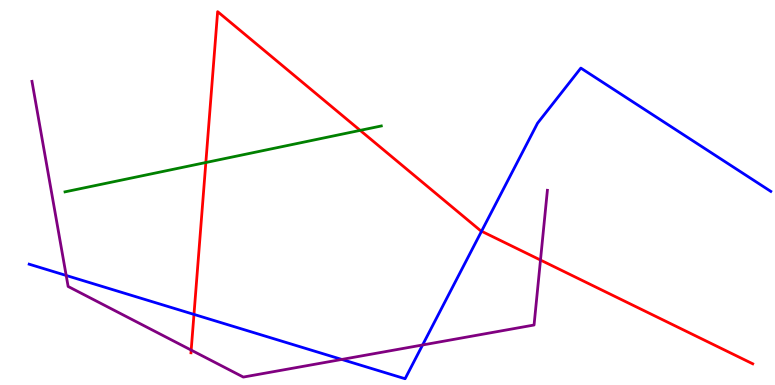[{'lines': ['blue', 'red'], 'intersections': [{'x': 2.5, 'y': 1.83}, {'x': 6.21, 'y': 3.99}]}, {'lines': ['green', 'red'], 'intersections': [{'x': 2.66, 'y': 5.78}, {'x': 4.65, 'y': 6.61}]}, {'lines': ['purple', 'red'], 'intersections': [{'x': 2.47, 'y': 0.906}, {'x': 6.97, 'y': 3.25}]}, {'lines': ['blue', 'green'], 'intersections': []}, {'lines': ['blue', 'purple'], 'intersections': [{'x': 0.854, 'y': 2.84}, {'x': 4.41, 'y': 0.664}, {'x': 5.45, 'y': 1.04}]}, {'lines': ['green', 'purple'], 'intersections': []}]